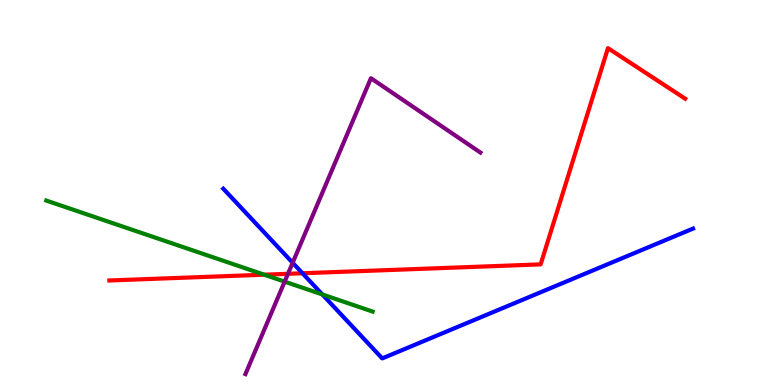[{'lines': ['blue', 'red'], 'intersections': [{'x': 3.9, 'y': 2.9}]}, {'lines': ['green', 'red'], 'intersections': [{'x': 3.41, 'y': 2.86}]}, {'lines': ['purple', 'red'], 'intersections': [{'x': 3.72, 'y': 2.89}]}, {'lines': ['blue', 'green'], 'intersections': [{'x': 4.16, 'y': 2.35}]}, {'lines': ['blue', 'purple'], 'intersections': [{'x': 3.78, 'y': 3.18}]}, {'lines': ['green', 'purple'], 'intersections': [{'x': 3.67, 'y': 2.68}]}]